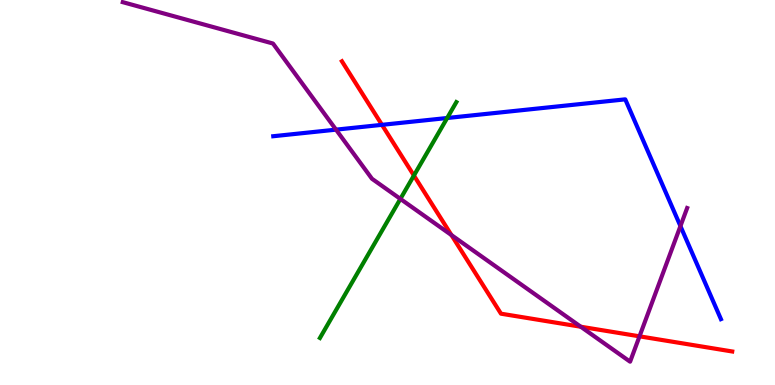[{'lines': ['blue', 'red'], 'intersections': [{'x': 4.93, 'y': 6.76}]}, {'lines': ['green', 'red'], 'intersections': [{'x': 5.34, 'y': 5.44}]}, {'lines': ['purple', 'red'], 'intersections': [{'x': 5.83, 'y': 3.89}, {'x': 7.49, 'y': 1.51}, {'x': 8.25, 'y': 1.26}]}, {'lines': ['blue', 'green'], 'intersections': [{'x': 5.77, 'y': 6.93}]}, {'lines': ['blue', 'purple'], 'intersections': [{'x': 4.34, 'y': 6.63}, {'x': 8.78, 'y': 4.13}]}, {'lines': ['green', 'purple'], 'intersections': [{'x': 5.17, 'y': 4.83}]}]